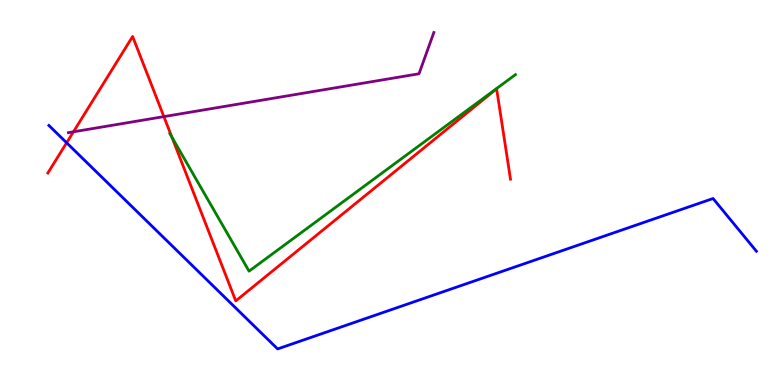[{'lines': ['blue', 'red'], 'intersections': [{'x': 0.86, 'y': 6.29}]}, {'lines': ['green', 'red'], 'intersections': [{'x': 2.22, 'y': 6.44}]}, {'lines': ['purple', 'red'], 'intersections': [{'x': 0.948, 'y': 6.58}, {'x': 2.11, 'y': 6.97}]}, {'lines': ['blue', 'green'], 'intersections': []}, {'lines': ['blue', 'purple'], 'intersections': []}, {'lines': ['green', 'purple'], 'intersections': []}]